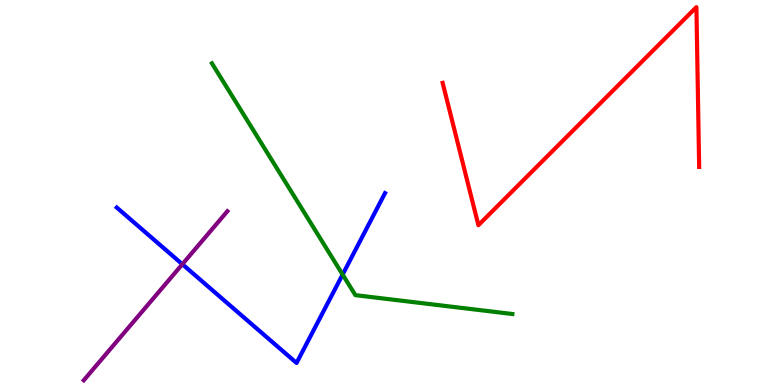[{'lines': ['blue', 'red'], 'intersections': []}, {'lines': ['green', 'red'], 'intersections': []}, {'lines': ['purple', 'red'], 'intersections': []}, {'lines': ['blue', 'green'], 'intersections': [{'x': 4.42, 'y': 2.87}]}, {'lines': ['blue', 'purple'], 'intersections': [{'x': 2.35, 'y': 3.14}]}, {'lines': ['green', 'purple'], 'intersections': []}]